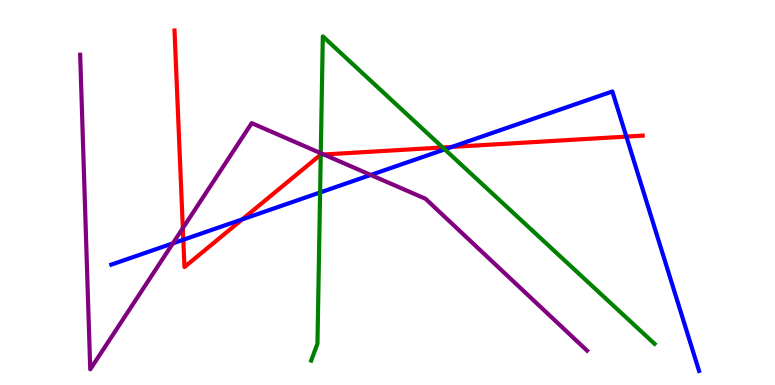[{'lines': ['blue', 'red'], 'intersections': [{'x': 2.37, 'y': 3.77}, {'x': 3.13, 'y': 4.3}, {'x': 5.83, 'y': 6.18}, {'x': 8.08, 'y': 6.45}]}, {'lines': ['green', 'red'], 'intersections': [{'x': 4.14, 'y': 5.98}, {'x': 5.71, 'y': 6.17}]}, {'lines': ['purple', 'red'], 'intersections': [{'x': 2.36, 'y': 4.07}, {'x': 4.18, 'y': 5.99}]}, {'lines': ['blue', 'green'], 'intersections': [{'x': 4.13, 'y': 5.0}, {'x': 5.74, 'y': 6.12}]}, {'lines': ['blue', 'purple'], 'intersections': [{'x': 2.23, 'y': 3.68}, {'x': 4.78, 'y': 5.46}]}, {'lines': ['green', 'purple'], 'intersections': [{'x': 4.14, 'y': 6.02}]}]